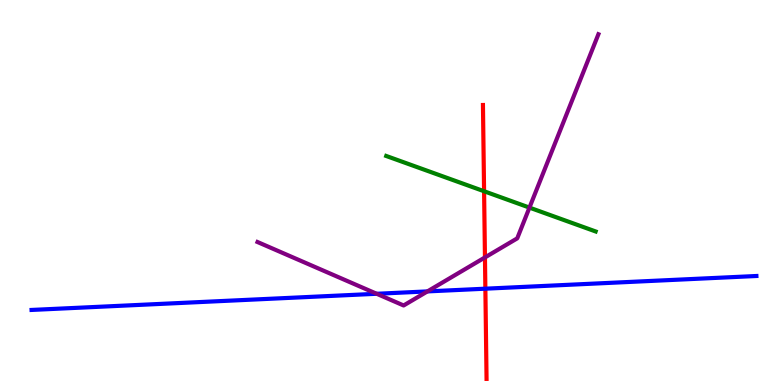[{'lines': ['blue', 'red'], 'intersections': [{'x': 6.26, 'y': 2.5}]}, {'lines': ['green', 'red'], 'intersections': [{'x': 6.25, 'y': 5.03}]}, {'lines': ['purple', 'red'], 'intersections': [{'x': 6.26, 'y': 3.31}]}, {'lines': ['blue', 'green'], 'intersections': []}, {'lines': ['blue', 'purple'], 'intersections': [{'x': 4.86, 'y': 2.37}, {'x': 5.52, 'y': 2.43}]}, {'lines': ['green', 'purple'], 'intersections': [{'x': 6.83, 'y': 4.61}]}]